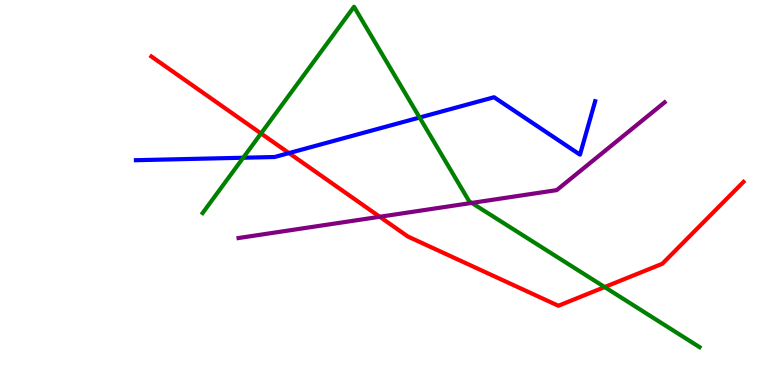[{'lines': ['blue', 'red'], 'intersections': [{'x': 3.73, 'y': 6.02}]}, {'lines': ['green', 'red'], 'intersections': [{'x': 3.37, 'y': 6.53}, {'x': 7.8, 'y': 2.54}]}, {'lines': ['purple', 'red'], 'intersections': [{'x': 4.9, 'y': 4.37}]}, {'lines': ['blue', 'green'], 'intersections': [{'x': 3.14, 'y': 5.9}, {'x': 5.41, 'y': 6.95}]}, {'lines': ['blue', 'purple'], 'intersections': []}, {'lines': ['green', 'purple'], 'intersections': [{'x': 6.09, 'y': 4.73}]}]